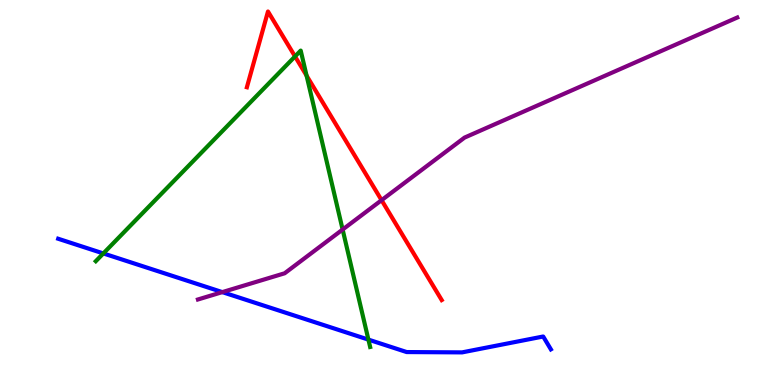[{'lines': ['blue', 'red'], 'intersections': []}, {'lines': ['green', 'red'], 'intersections': [{'x': 3.81, 'y': 8.53}, {'x': 3.96, 'y': 8.04}]}, {'lines': ['purple', 'red'], 'intersections': [{'x': 4.92, 'y': 4.8}]}, {'lines': ['blue', 'green'], 'intersections': [{'x': 1.33, 'y': 3.42}, {'x': 4.75, 'y': 1.18}]}, {'lines': ['blue', 'purple'], 'intersections': [{'x': 2.87, 'y': 2.41}]}, {'lines': ['green', 'purple'], 'intersections': [{'x': 4.42, 'y': 4.04}]}]